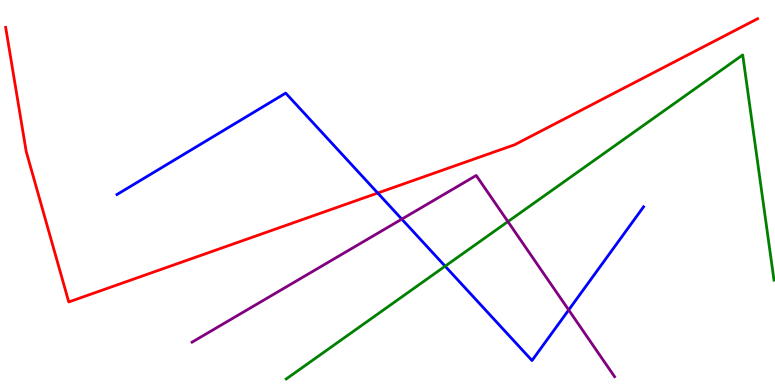[{'lines': ['blue', 'red'], 'intersections': [{'x': 4.87, 'y': 4.99}]}, {'lines': ['green', 'red'], 'intersections': []}, {'lines': ['purple', 'red'], 'intersections': []}, {'lines': ['blue', 'green'], 'intersections': [{'x': 5.74, 'y': 3.09}]}, {'lines': ['blue', 'purple'], 'intersections': [{'x': 5.18, 'y': 4.31}, {'x': 7.34, 'y': 1.95}]}, {'lines': ['green', 'purple'], 'intersections': [{'x': 6.55, 'y': 4.24}]}]